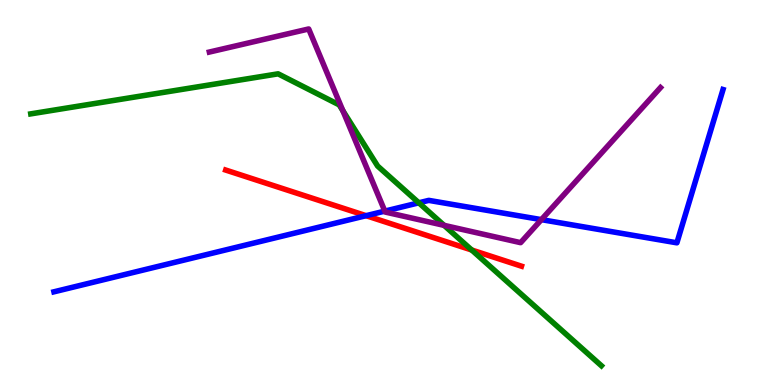[{'lines': ['blue', 'red'], 'intersections': [{'x': 4.72, 'y': 4.4}]}, {'lines': ['green', 'red'], 'intersections': [{'x': 6.09, 'y': 3.51}]}, {'lines': ['purple', 'red'], 'intersections': []}, {'lines': ['blue', 'green'], 'intersections': [{'x': 5.4, 'y': 4.73}]}, {'lines': ['blue', 'purple'], 'intersections': [{'x': 4.97, 'y': 4.52}, {'x': 6.99, 'y': 4.3}]}, {'lines': ['green', 'purple'], 'intersections': [{'x': 4.42, 'y': 7.13}, {'x': 5.73, 'y': 4.15}]}]